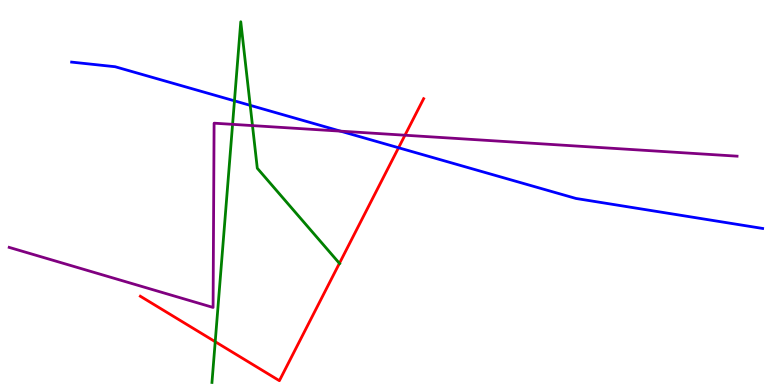[{'lines': ['blue', 'red'], 'intersections': [{'x': 5.14, 'y': 6.16}]}, {'lines': ['green', 'red'], 'intersections': [{'x': 2.78, 'y': 1.12}, {'x': 4.38, 'y': 3.16}]}, {'lines': ['purple', 'red'], 'intersections': [{'x': 5.23, 'y': 6.49}]}, {'lines': ['blue', 'green'], 'intersections': [{'x': 3.03, 'y': 7.38}, {'x': 3.23, 'y': 7.26}]}, {'lines': ['blue', 'purple'], 'intersections': [{'x': 4.39, 'y': 6.59}]}, {'lines': ['green', 'purple'], 'intersections': [{'x': 3.0, 'y': 6.77}, {'x': 3.26, 'y': 6.74}]}]